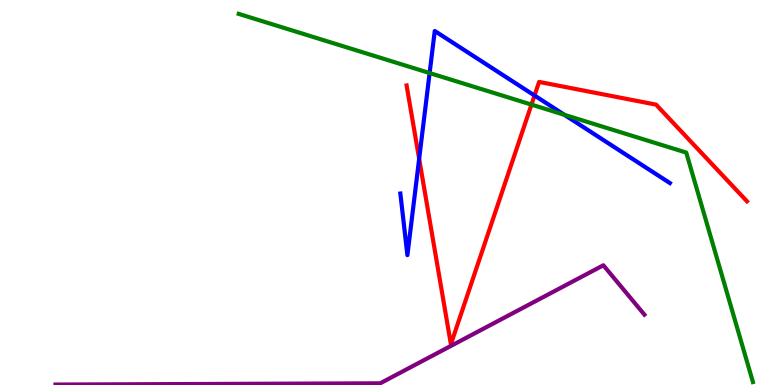[{'lines': ['blue', 'red'], 'intersections': [{'x': 5.41, 'y': 5.87}, {'x': 6.9, 'y': 7.52}]}, {'lines': ['green', 'red'], 'intersections': [{'x': 6.86, 'y': 7.28}]}, {'lines': ['purple', 'red'], 'intersections': []}, {'lines': ['blue', 'green'], 'intersections': [{'x': 5.54, 'y': 8.1}, {'x': 7.28, 'y': 7.02}]}, {'lines': ['blue', 'purple'], 'intersections': []}, {'lines': ['green', 'purple'], 'intersections': []}]